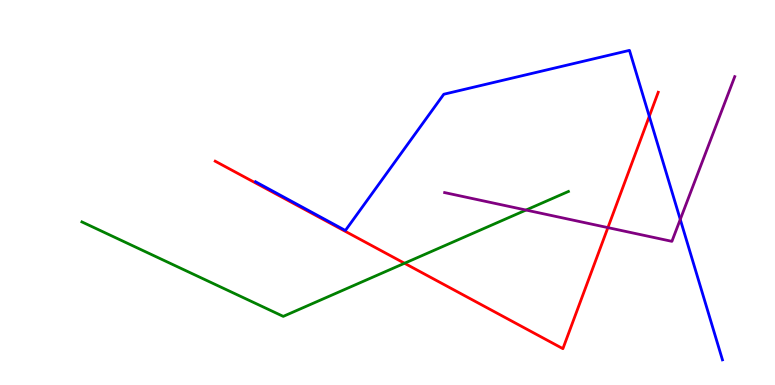[{'lines': ['blue', 'red'], 'intersections': [{'x': 8.38, 'y': 6.98}]}, {'lines': ['green', 'red'], 'intersections': [{'x': 5.22, 'y': 3.16}]}, {'lines': ['purple', 'red'], 'intersections': [{'x': 7.84, 'y': 4.09}]}, {'lines': ['blue', 'green'], 'intersections': []}, {'lines': ['blue', 'purple'], 'intersections': [{'x': 8.78, 'y': 4.3}]}, {'lines': ['green', 'purple'], 'intersections': [{'x': 6.79, 'y': 4.54}]}]